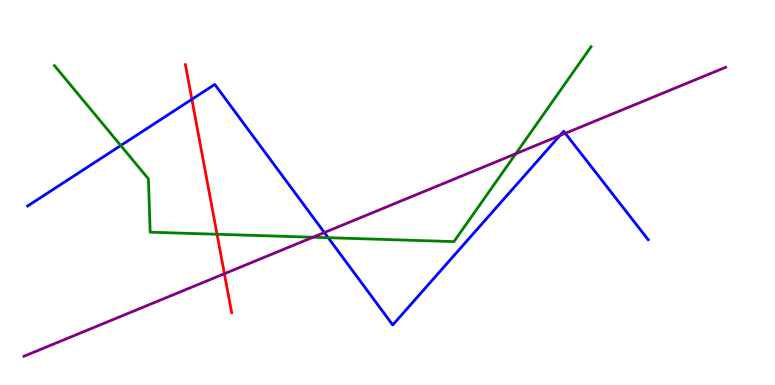[{'lines': ['blue', 'red'], 'intersections': [{'x': 2.48, 'y': 7.42}]}, {'lines': ['green', 'red'], 'intersections': [{'x': 2.8, 'y': 3.92}]}, {'lines': ['purple', 'red'], 'intersections': [{'x': 2.9, 'y': 2.89}]}, {'lines': ['blue', 'green'], 'intersections': [{'x': 1.56, 'y': 6.22}, {'x': 4.23, 'y': 3.83}]}, {'lines': ['blue', 'purple'], 'intersections': [{'x': 4.19, 'y': 3.96}, {'x': 7.22, 'y': 6.48}, {'x': 7.29, 'y': 6.54}]}, {'lines': ['green', 'purple'], 'intersections': [{'x': 4.04, 'y': 3.84}, {'x': 6.66, 'y': 6.01}]}]